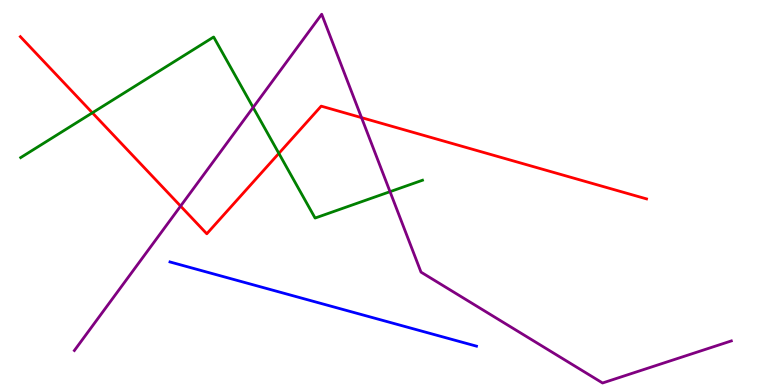[{'lines': ['blue', 'red'], 'intersections': []}, {'lines': ['green', 'red'], 'intersections': [{'x': 1.19, 'y': 7.07}, {'x': 3.6, 'y': 6.02}]}, {'lines': ['purple', 'red'], 'intersections': [{'x': 2.33, 'y': 4.65}, {'x': 4.66, 'y': 6.94}]}, {'lines': ['blue', 'green'], 'intersections': []}, {'lines': ['blue', 'purple'], 'intersections': []}, {'lines': ['green', 'purple'], 'intersections': [{'x': 3.27, 'y': 7.21}, {'x': 5.03, 'y': 5.02}]}]